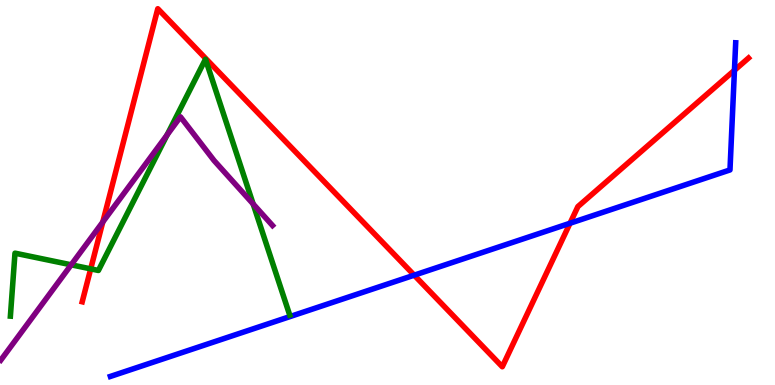[{'lines': ['blue', 'red'], 'intersections': [{'x': 5.34, 'y': 2.85}, {'x': 7.36, 'y': 4.2}, {'x': 9.48, 'y': 8.17}]}, {'lines': ['green', 'red'], 'intersections': [{'x': 1.17, 'y': 3.02}]}, {'lines': ['purple', 'red'], 'intersections': [{'x': 1.33, 'y': 4.23}]}, {'lines': ['blue', 'green'], 'intersections': []}, {'lines': ['blue', 'purple'], 'intersections': []}, {'lines': ['green', 'purple'], 'intersections': [{'x': 0.918, 'y': 3.12}, {'x': 2.16, 'y': 6.5}, {'x': 3.27, 'y': 4.7}]}]